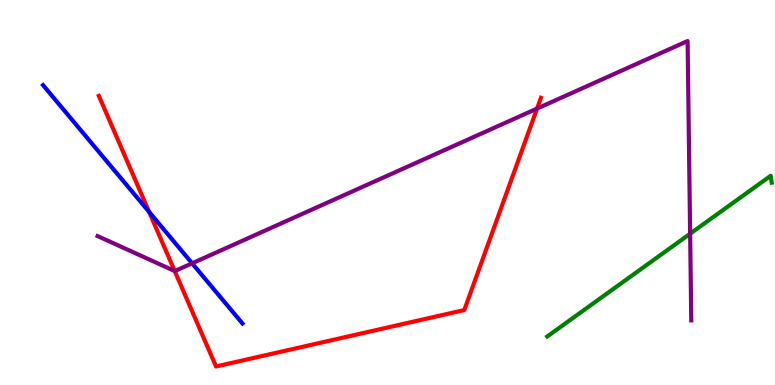[{'lines': ['blue', 'red'], 'intersections': [{'x': 1.92, 'y': 4.5}]}, {'lines': ['green', 'red'], 'intersections': []}, {'lines': ['purple', 'red'], 'intersections': [{'x': 2.25, 'y': 2.96}, {'x': 6.93, 'y': 7.18}]}, {'lines': ['blue', 'green'], 'intersections': []}, {'lines': ['blue', 'purple'], 'intersections': [{'x': 2.48, 'y': 3.16}]}, {'lines': ['green', 'purple'], 'intersections': [{'x': 8.9, 'y': 3.93}]}]